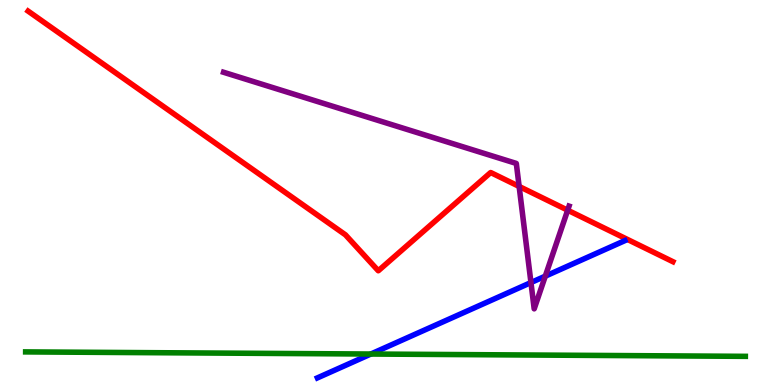[{'lines': ['blue', 'red'], 'intersections': []}, {'lines': ['green', 'red'], 'intersections': []}, {'lines': ['purple', 'red'], 'intersections': [{'x': 6.7, 'y': 5.16}, {'x': 7.32, 'y': 4.54}]}, {'lines': ['blue', 'green'], 'intersections': [{'x': 4.79, 'y': 0.804}]}, {'lines': ['blue', 'purple'], 'intersections': [{'x': 6.85, 'y': 2.66}, {'x': 7.04, 'y': 2.83}]}, {'lines': ['green', 'purple'], 'intersections': []}]